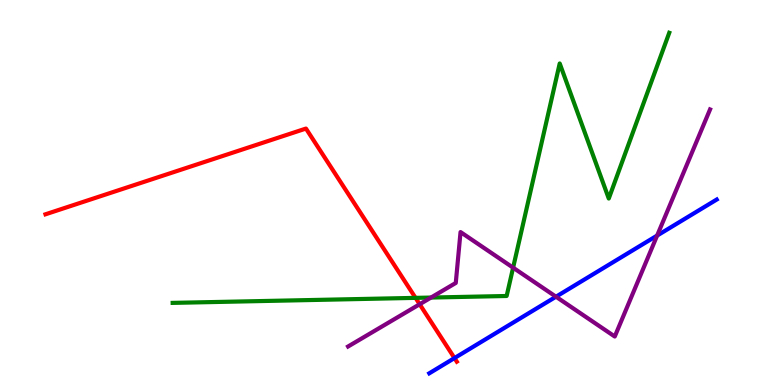[{'lines': ['blue', 'red'], 'intersections': [{'x': 5.86, 'y': 0.7}]}, {'lines': ['green', 'red'], 'intersections': [{'x': 5.36, 'y': 2.26}]}, {'lines': ['purple', 'red'], 'intersections': [{'x': 5.42, 'y': 2.1}]}, {'lines': ['blue', 'green'], 'intersections': []}, {'lines': ['blue', 'purple'], 'intersections': [{'x': 7.17, 'y': 2.29}, {'x': 8.48, 'y': 3.88}]}, {'lines': ['green', 'purple'], 'intersections': [{'x': 5.56, 'y': 2.27}, {'x': 6.62, 'y': 3.05}]}]